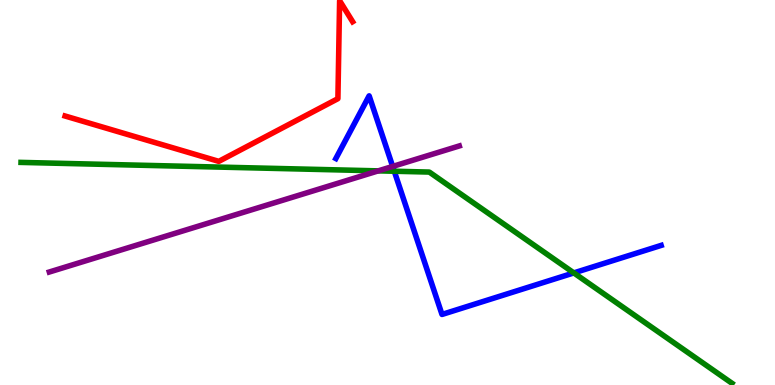[{'lines': ['blue', 'red'], 'intersections': []}, {'lines': ['green', 'red'], 'intersections': []}, {'lines': ['purple', 'red'], 'intersections': []}, {'lines': ['blue', 'green'], 'intersections': [{'x': 5.09, 'y': 5.55}, {'x': 7.4, 'y': 2.91}]}, {'lines': ['blue', 'purple'], 'intersections': [{'x': 5.07, 'y': 5.68}]}, {'lines': ['green', 'purple'], 'intersections': [{'x': 4.88, 'y': 5.56}]}]